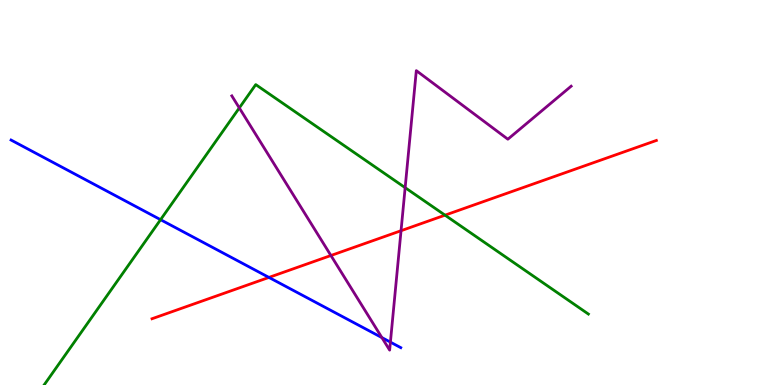[{'lines': ['blue', 'red'], 'intersections': [{'x': 3.47, 'y': 2.79}]}, {'lines': ['green', 'red'], 'intersections': [{'x': 5.74, 'y': 4.41}]}, {'lines': ['purple', 'red'], 'intersections': [{'x': 4.27, 'y': 3.36}, {'x': 5.17, 'y': 4.01}]}, {'lines': ['blue', 'green'], 'intersections': [{'x': 2.07, 'y': 4.29}]}, {'lines': ['blue', 'purple'], 'intersections': [{'x': 4.93, 'y': 1.23}, {'x': 5.04, 'y': 1.11}]}, {'lines': ['green', 'purple'], 'intersections': [{'x': 3.09, 'y': 7.2}, {'x': 5.23, 'y': 5.13}]}]